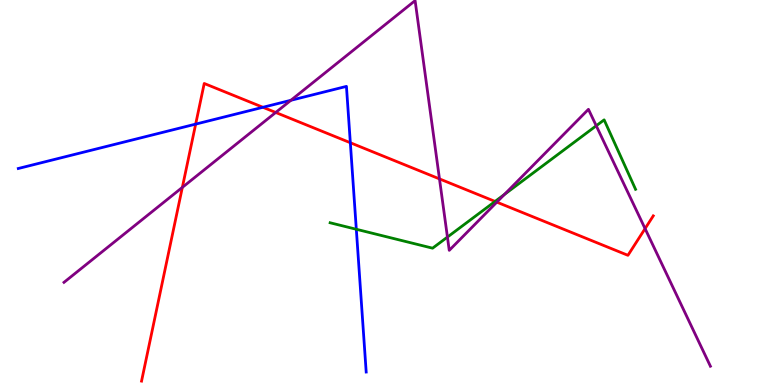[{'lines': ['blue', 'red'], 'intersections': [{'x': 2.52, 'y': 6.78}, {'x': 3.39, 'y': 7.21}, {'x': 4.52, 'y': 6.29}]}, {'lines': ['green', 'red'], 'intersections': [{'x': 6.39, 'y': 4.77}]}, {'lines': ['purple', 'red'], 'intersections': [{'x': 2.35, 'y': 5.13}, {'x': 3.56, 'y': 7.08}, {'x': 5.67, 'y': 5.35}, {'x': 6.41, 'y': 4.75}, {'x': 8.32, 'y': 4.06}]}, {'lines': ['blue', 'green'], 'intersections': [{'x': 4.6, 'y': 4.05}]}, {'lines': ['blue', 'purple'], 'intersections': [{'x': 3.75, 'y': 7.4}]}, {'lines': ['green', 'purple'], 'intersections': [{'x': 5.77, 'y': 3.84}, {'x': 6.51, 'y': 4.95}, {'x': 7.69, 'y': 6.73}]}]